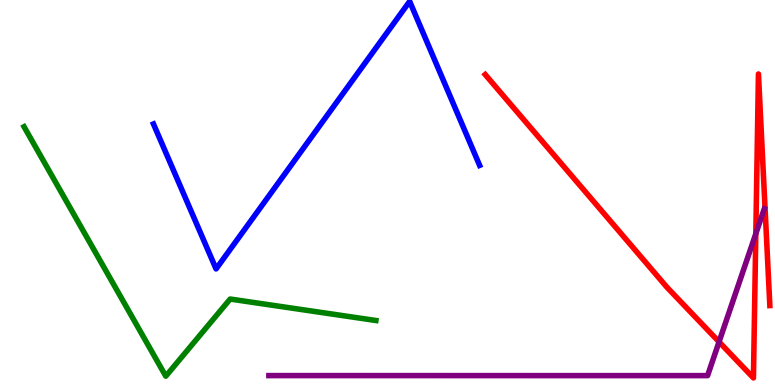[{'lines': ['blue', 'red'], 'intersections': []}, {'lines': ['green', 'red'], 'intersections': []}, {'lines': ['purple', 'red'], 'intersections': [{'x': 9.28, 'y': 1.12}, {'x': 9.75, 'y': 3.93}]}, {'lines': ['blue', 'green'], 'intersections': []}, {'lines': ['blue', 'purple'], 'intersections': []}, {'lines': ['green', 'purple'], 'intersections': []}]